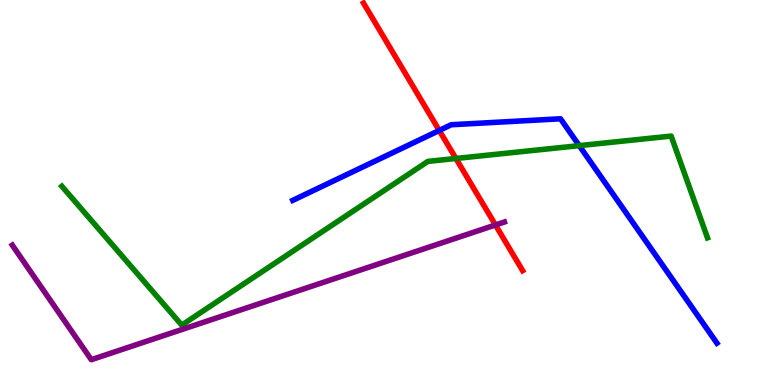[{'lines': ['blue', 'red'], 'intersections': [{'x': 5.67, 'y': 6.61}]}, {'lines': ['green', 'red'], 'intersections': [{'x': 5.88, 'y': 5.88}]}, {'lines': ['purple', 'red'], 'intersections': [{'x': 6.39, 'y': 4.16}]}, {'lines': ['blue', 'green'], 'intersections': [{'x': 7.47, 'y': 6.22}]}, {'lines': ['blue', 'purple'], 'intersections': []}, {'lines': ['green', 'purple'], 'intersections': []}]